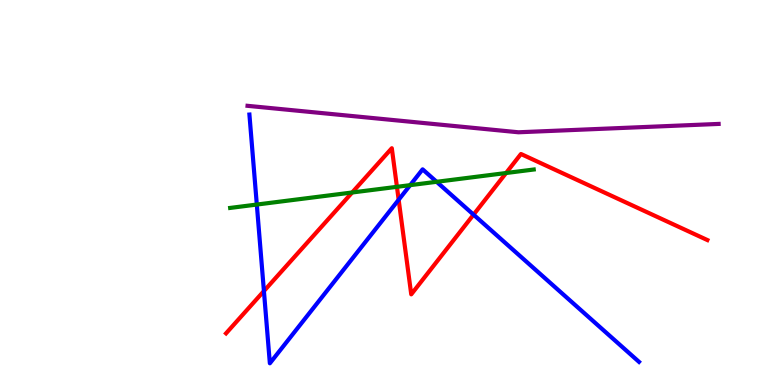[{'lines': ['blue', 'red'], 'intersections': [{'x': 3.41, 'y': 2.44}, {'x': 5.14, 'y': 4.81}, {'x': 6.11, 'y': 4.42}]}, {'lines': ['green', 'red'], 'intersections': [{'x': 4.54, 'y': 5.0}, {'x': 5.12, 'y': 5.15}, {'x': 6.53, 'y': 5.51}]}, {'lines': ['purple', 'red'], 'intersections': []}, {'lines': ['blue', 'green'], 'intersections': [{'x': 3.31, 'y': 4.69}, {'x': 5.29, 'y': 5.19}, {'x': 5.63, 'y': 5.28}]}, {'lines': ['blue', 'purple'], 'intersections': []}, {'lines': ['green', 'purple'], 'intersections': []}]